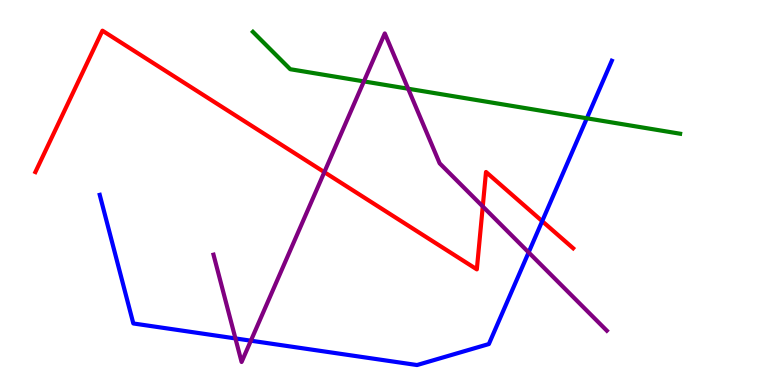[{'lines': ['blue', 'red'], 'intersections': [{'x': 7.0, 'y': 4.26}]}, {'lines': ['green', 'red'], 'intersections': []}, {'lines': ['purple', 'red'], 'intersections': [{'x': 4.19, 'y': 5.53}, {'x': 6.23, 'y': 4.64}]}, {'lines': ['blue', 'green'], 'intersections': [{'x': 7.57, 'y': 6.93}]}, {'lines': ['blue', 'purple'], 'intersections': [{'x': 3.04, 'y': 1.21}, {'x': 3.24, 'y': 1.15}, {'x': 6.82, 'y': 3.44}]}, {'lines': ['green', 'purple'], 'intersections': [{'x': 4.7, 'y': 7.89}, {'x': 5.27, 'y': 7.7}]}]